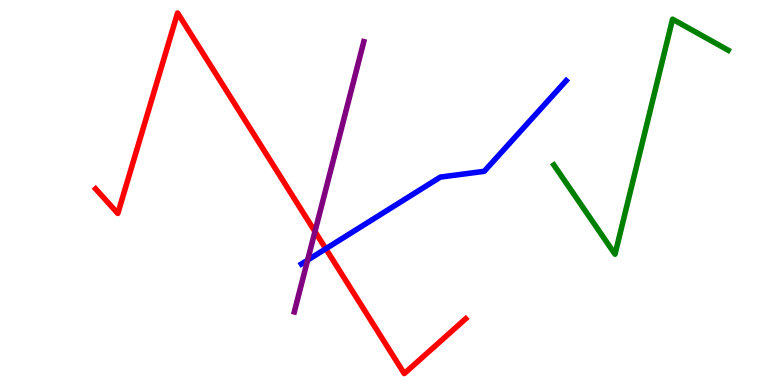[{'lines': ['blue', 'red'], 'intersections': [{'x': 4.2, 'y': 3.54}]}, {'lines': ['green', 'red'], 'intersections': []}, {'lines': ['purple', 'red'], 'intersections': [{'x': 4.06, 'y': 3.99}]}, {'lines': ['blue', 'green'], 'intersections': []}, {'lines': ['blue', 'purple'], 'intersections': [{'x': 3.97, 'y': 3.24}]}, {'lines': ['green', 'purple'], 'intersections': []}]